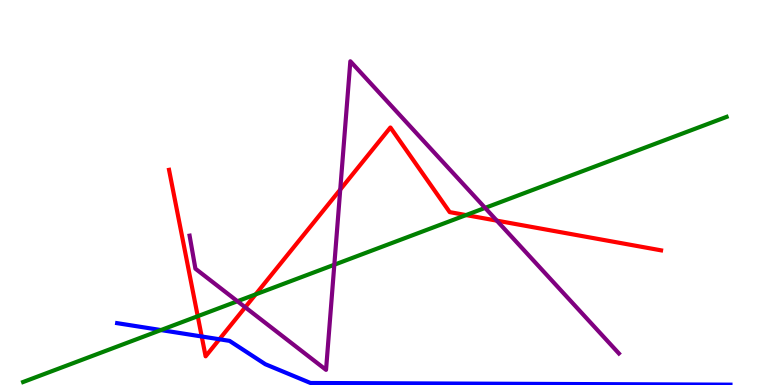[{'lines': ['blue', 'red'], 'intersections': [{'x': 2.6, 'y': 1.26}, {'x': 2.83, 'y': 1.19}]}, {'lines': ['green', 'red'], 'intersections': [{'x': 2.55, 'y': 1.79}, {'x': 3.3, 'y': 2.35}, {'x': 6.01, 'y': 4.41}]}, {'lines': ['purple', 'red'], 'intersections': [{'x': 3.16, 'y': 2.02}, {'x': 4.39, 'y': 5.07}, {'x': 6.41, 'y': 4.27}]}, {'lines': ['blue', 'green'], 'intersections': [{'x': 2.08, 'y': 1.43}]}, {'lines': ['blue', 'purple'], 'intersections': []}, {'lines': ['green', 'purple'], 'intersections': [{'x': 3.06, 'y': 2.18}, {'x': 4.31, 'y': 3.12}, {'x': 6.26, 'y': 4.6}]}]